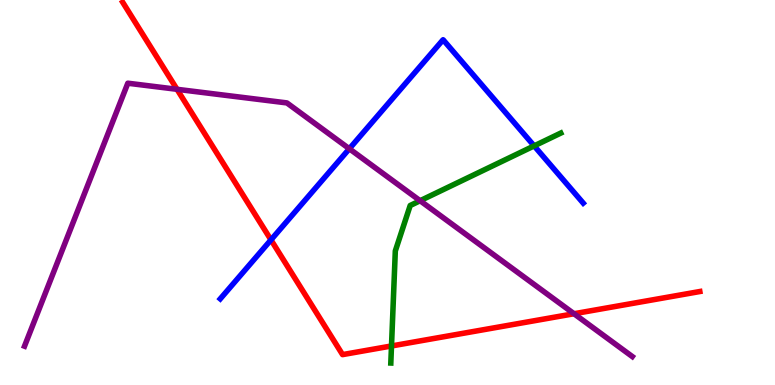[{'lines': ['blue', 'red'], 'intersections': [{'x': 3.5, 'y': 3.77}]}, {'lines': ['green', 'red'], 'intersections': [{'x': 5.05, 'y': 1.01}]}, {'lines': ['purple', 'red'], 'intersections': [{'x': 2.28, 'y': 7.68}, {'x': 7.41, 'y': 1.85}]}, {'lines': ['blue', 'green'], 'intersections': [{'x': 6.89, 'y': 6.21}]}, {'lines': ['blue', 'purple'], 'intersections': [{'x': 4.51, 'y': 6.14}]}, {'lines': ['green', 'purple'], 'intersections': [{'x': 5.42, 'y': 4.79}]}]